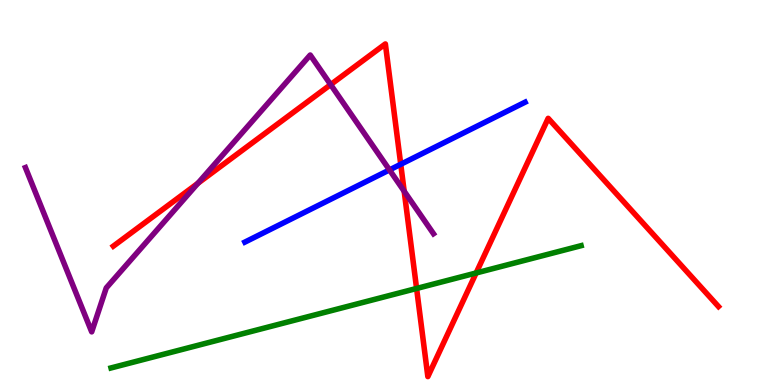[{'lines': ['blue', 'red'], 'intersections': [{'x': 5.17, 'y': 5.73}]}, {'lines': ['green', 'red'], 'intersections': [{'x': 5.38, 'y': 2.51}, {'x': 6.14, 'y': 2.91}]}, {'lines': ['purple', 'red'], 'intersections': [{'x': 2.55, 'y': 5.24}, {'x': 4.27, 'y': 7.8}, {'x': 5.22, 'y': 5.03}]}, {'lines': ['blue', 'green'], 'intersections': []}, {'lines': ['blue', 'purple'], 'intersections': [{'x': 5.03, 'y': 5.59}]}, {'lines': ['green', 'purple'], 'intersections': []}]